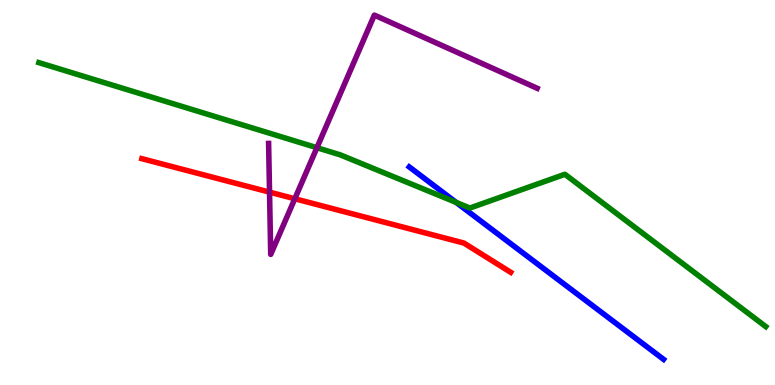[{'lines': ['blue', 'red'], 'intersections': []}, {'lines': ['green', 'red'], 'intersections': []}, {'lines': ['purple', 'red'], 'intersections': [{'x': 3.48, 'y': 5.01}, {'x': 3.8, 'y': 4.84}]}, {'lines': ['blue', 'green'], 'intersections': [{'x': 5.89, 'y': 4.74}]}, {'lines': ['blue', 'purple'], 'intersections': []}, {'lines': ['green', 'purple'], 'intersections': [{'x': 4.09, 'y': 6.16}]}]